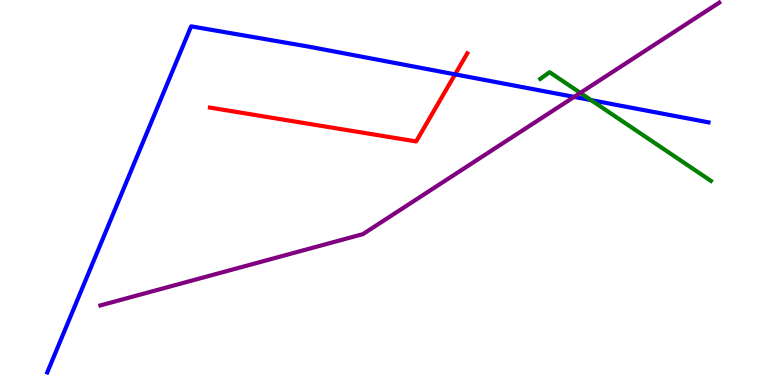[{'lines': ['blue', 'red'], 'intersections': [{'x': 5.87, 'y': 8.07}]}, {'lines': ['green', 'red'], 'intersections': []}, {'lines': ['purple', 'red'], 'intersections': []}, {'lines': ['blue', 'green'], 'intersections': [{'x': 7.63, 'y': 7.4}]}, {'lines': ['blue', 'purple'], 'intersections': [{'x': 7.41, 'y': 7.48}]}, {'lines': ['green', 'purple'], 'intersections': [{'x': 7.49, 'y': 7.59}]}]